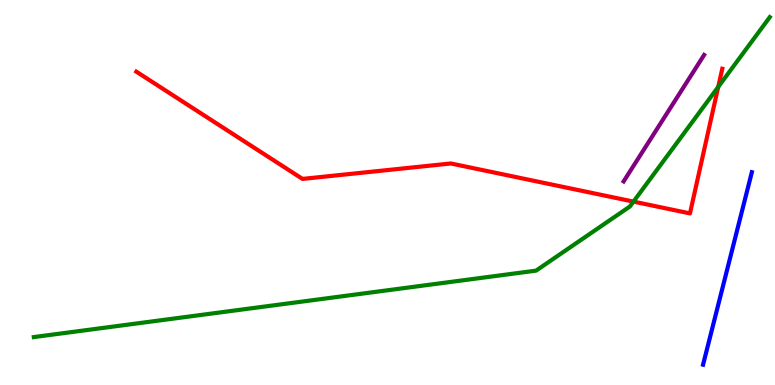[{'lines': ['blue', 'red'], 'intersections': []}, {'lines': ['green', 'red'], 'intersections': [{'x': 8.17, 'y': 4.76}, {'x': 9.27, 'y': 7.74}]}, {'lines': ['purple', 'red'], 'intersections': []}, {'lines': ['blue', 'green'], 'intersections': []}, {'lines': ['blue', 'purple'], 'intersections': []}, {'lines': ['green', 'purple'], 'intersections': []}]